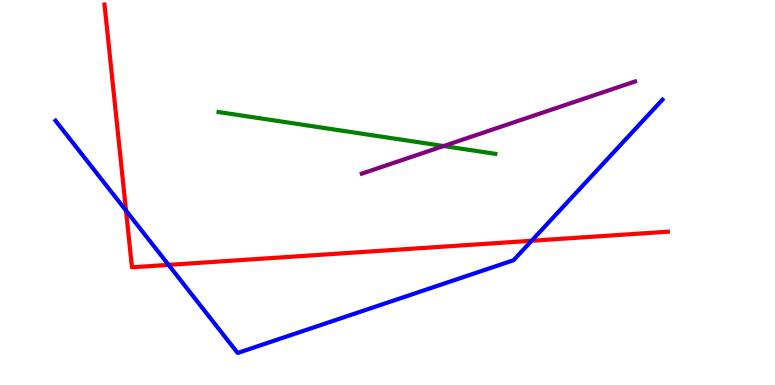[{'lines': ['blue', 'red'], 'intersections': [{'x': 1.63, 'y': 4.53}, {'x': 2.18, 'y': 3.12}, {'x': 6.86, 'y': 3.75}]}, {'lines': ['green', 'red'], 'intersections': []}, {'lines': ['purple', 'red'], 'intersections': []}, {'lines': ['blue', 'green'], 'intersections': []}, {'lines': ['blue', 'purple'], 'intersections': []}, {'lines': ['green', 'purple'], 'intersections': [{'x': 5.72, 'y': 6.21}]}]